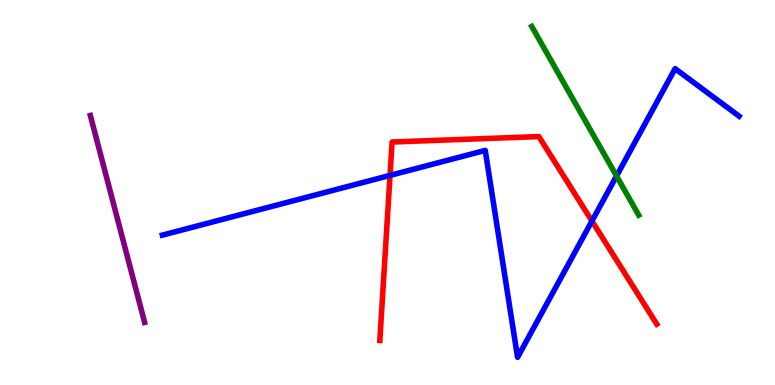[{'lines': ['blue', 'red'], 'intersections': [{'x': 5.03, 'y': 5.44}, {'x': 7.64, 'y': 4.26}]}, {'lines': ['green', 'red'], 'intersections': []}, {'lines': ['purple', 'red'], 'intersections': []}, {'lines': ['blue', 'green'], 'intersections': [{'x': 7.96, 'y': 5.43}]}, {'lines': ['blue', 'purple'], 'intersections': []}, {'lines': ['green', 'purple'], 'intersections': []}]